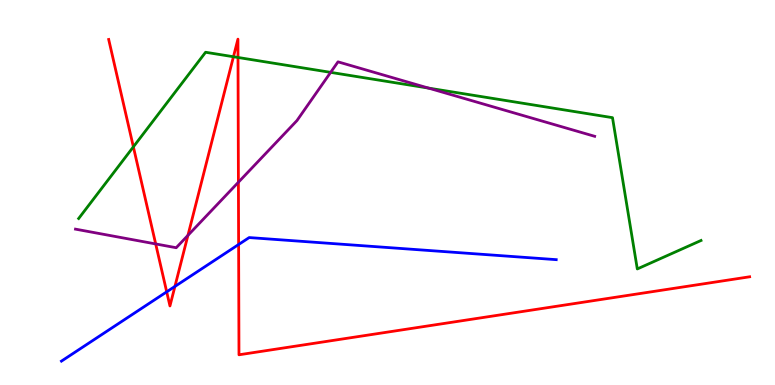[{'lines': ['blue', 'red'], 'intersections': [{'x': 2.15, 'y': 2.42}, {'x': 2.26, 'y': 2.56}, {'x': 3.08, 'y': 3.65}]}, {'lines': ['green', 'red'], 'intersections': [{'x': 1.72, 'y': 6.19}, {'x': 3.01, 'y': 8.53}, {'x': 3.07, 'y': 8.51}]}, {'lines': ['purple', 'red'], 'intersections': [{'x': 2.01, 'y': 3.66}, {'x': 2.42, 'y': 3.89}, {'x': 3.08, 'y': 5.27}]}, {'lines': ['blue', 'green'], 'intersections': []}, {'lines': ['blue', 'purple'], 'intersections': []}, {'lines': ['green', 'purple'], 'intersections': [{'x': 4.27, 'y': 8.12}, {'x': 5.53, 'y': 7.71}]}]